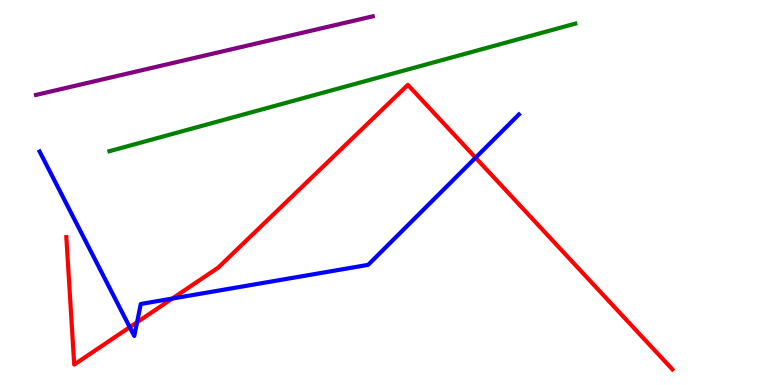[{'lines': ['blue', 'red'], 'intersections': [{'x': 1.67, 'y': 1.5}, {'x': 1.77, 'y': 1.63}, {'x': 2.22, 'y': 2.24}, {'x': 6.14, 'y': 5.9}]}, {'lines': ['green', 'red'], 'intersections': []}, {'lines': ['purple', 'red'], 'intersections': []}, {'lines': ['blue', 'green'], 'intersections': []}, {'lines': ['blue', 'purple'], 'intersections': []}, {'lines': ['green', 'purple'], 'intersections': []}]